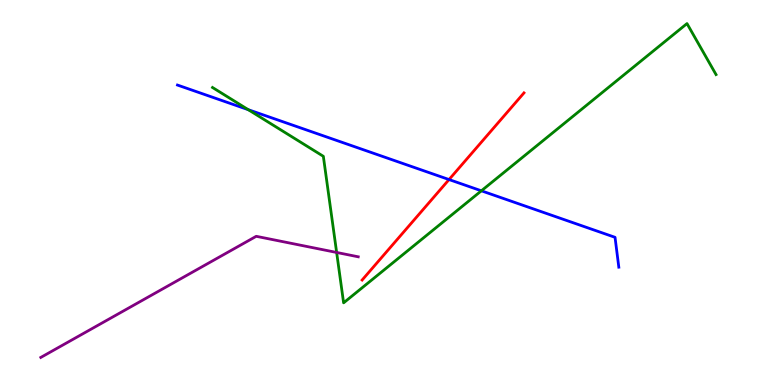[{'lines': ['blue', 'red'], 'intersections': [{'x': 5.79, 'y': 5.34}]}, {'lines': ['green', 'red'], 'intersections': []}, {'lines': ['purple', 'red'], 'intersections': []}, {'lines': ['blue', 'green'], 'intersections': [{'x': 3.2, 'y': 7.15}, {'x': 6.21, 'y': 5.04}]}, {'lines': ['blue', 'purple'], 'intersections': []}, {'lines': ['green', 'purple'], 'intersections': [{'x': 4.34, 'y': 3.44}]}]